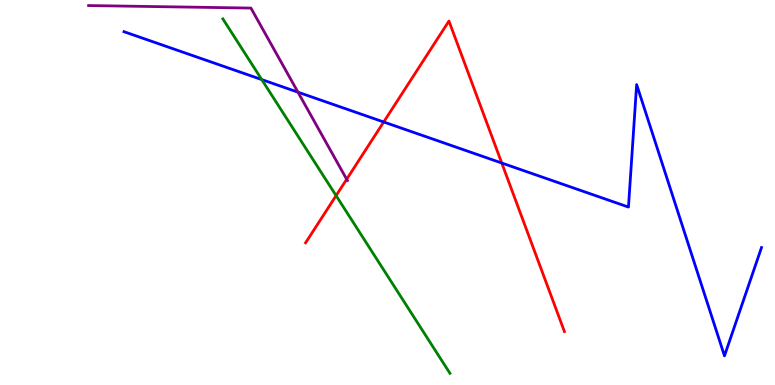[{'lines': ['blue', 'red'], 'intersections': [{'x': 4.95, 'y': 6.83}, {'x': 6.47, 'y': 5.77}]}, {'lines': ['green', 'red'], 'intersections': [{'x': 4.34, 'y': 4.92}]}, {'lines': ['purple', 'red'], 'intersections': [{'x': 4.47, 'y': 5.34}]}, {'lines': ['blue', 'green'], 'intersections': [{'x': 3.38, 'y': 7.93}]}, {'lines': ['blue', 'purple'], 'intersections': [{'x': 3.84, 'y': 7.61}]}, {'lines': ['green', 'purple'], 'intersections': []}]